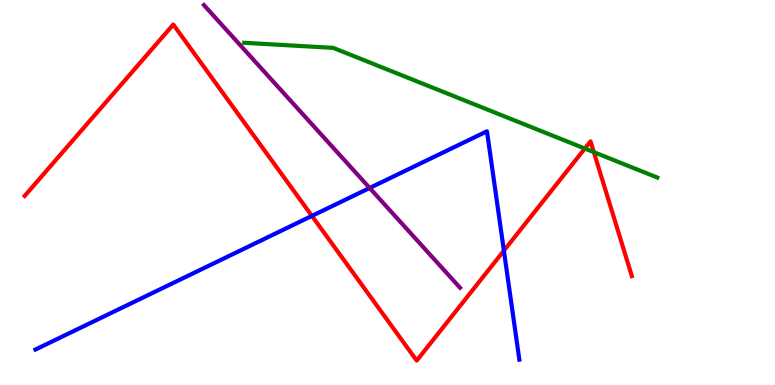[{'lines': ['blue', 'red'], 'intersections': [{'x': 4.02, 'y': 4.39}, {'x': 6.5, 'y': 3.49}]}, {'lines': ['green', 'red'], 'intersections': [{'x': 7.55, 'y': 6.14}, {'x': 7.66, 'y': 6.05}]}, {'lines': ['purple', 'red'], 'intersections': []}, {'lines': ['blue', 'green'], 'intersections': []}, {'lines': ['blue', 'purple'], 'intersections': [{'x': 4.77, 'y': 5.12}]}, {'lines': ['green', 'purple'], 'intersections': []}]